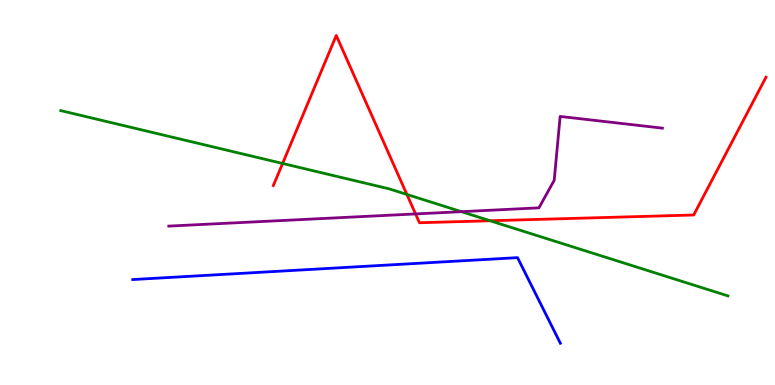[{'lines': ['blue', 'red'], 'intersections': []}, {'lines': ['green', 'red'], 'intersections': [{'x': 3.65, 'y': 5.75}, {'x': 5.25, 'y': 4.95}, {'x': 6.32, 'y': 4.27}]}, {'lines': ['purple', 'red'], 'intersections': [{'x': 5.36, 'y': 4.44}]}, {'lines': ['blue', 'green'], 'intersections': []}, {'lines': ['blue', 'purple'], 'intersections': []}, {'lines': ['green', 'purple'], 'intersections': [{'x': 5.95, 'y': 4.5}]}]